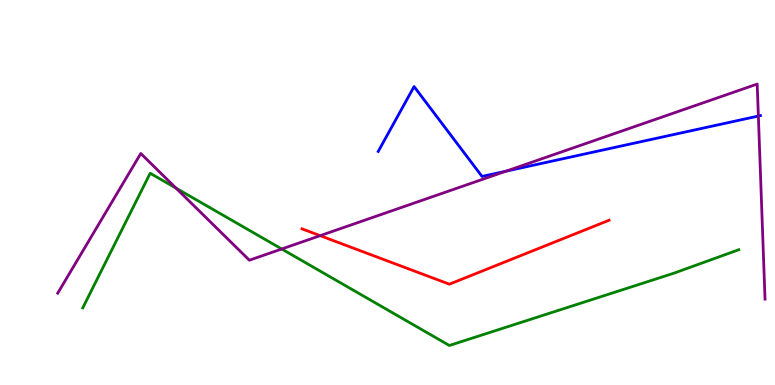[{'lines': ['blue', 'red'], 'intersections': []}, {'lines': ['green', 'red'], 'intersections': []}, {'lines': ['purple', 'red'], 'intersections': [{'x': 4.13, 'y': 3.88}]}, {'lines': ['blue', 'green'], 'intersections': []}, {'lines': ['blue', 'purple'], 'intersections': [{'x': 6.53, 'y': 5.55}, {'x': 9.79, 'y': 6.99}]}, {'lines': ['green', 'purple'], 'intersections': [{'x': 2.27, 'y': 5.11}, {'x': 3.64, 'y': 3.53}]}]